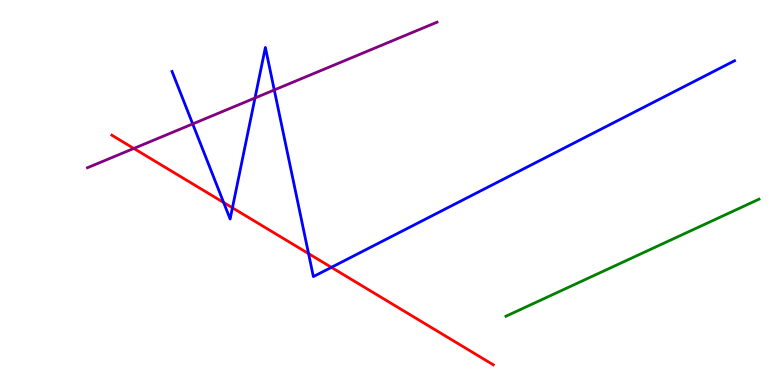[{'lines': ['blue', 'red'], 'intersections': [{'x': 2.89, 'y': 4.74}, {'x': 3.0, 'y': 4.6}, {'x': 3.98, 'y': 3.41}, {'x': 4.28, 'y': 3.06}]}, {'lines': ['green', 'red'], 'intersections': []}, {'lines': ['purple', 'red'], 'intersections': [{'x': 1.73, 'y': 6.14}]}, {'lines': ['blue', 'green'], 'intersections': []}, {'lines': ['blue', 'purple'], 'intersections': [{'x': 2.49, 'y': 6.78}, {'x': 3.29, 'y': 7.46}, {'x': 3.54, 'y': 7.66}]}, {'lines': ['green', 'purple'], 'intersections': []}]